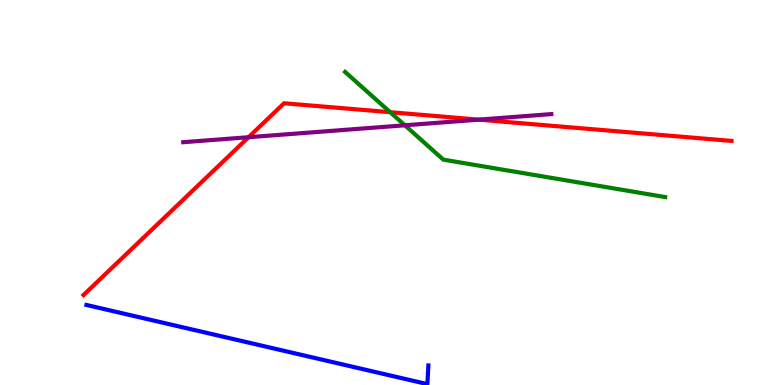[{'lines': ['blue', 'red'], 'intersections': []}, {'lines': ['green', 'red'], 'intersections': [{'x': 5.03, 'y': 7.09}]}, {'lines': ['purple', 'red'], 'intersections': [{'x': 3.21, 'y': 6.44}, {'x': 6.18, 'y': 6.89}]}, {'lines': ['blue', 'green'], 'intersections': []}, {'lines': ['blue', 'purple'], 'intersections': []}, {'lines': ['green', 'purple'], 'intersections': [{'x': 5.22, 'y': 6.75}]}]